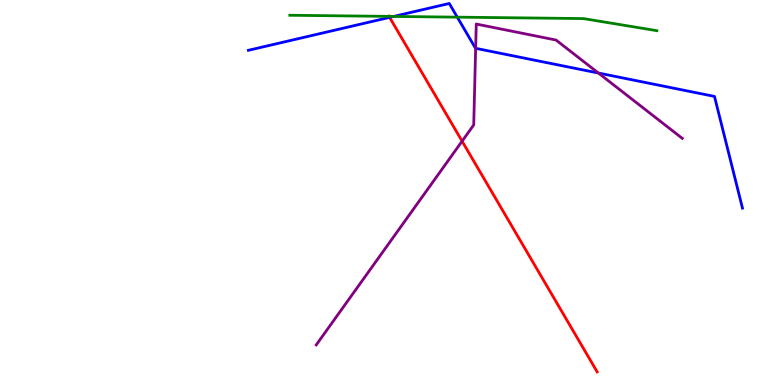[{'lines': ['blue', 'red'], 'intersections': [{'x': 5.03, 'y': 9.55}]}, {'lines': ['green', 'red'], 'intersections': [{'x': 5.02, 'y': 9.57}]}, {'lines': ['purple', 'red'], 'intersections': [{'x': 5.96, 'y': 6.33}]}, {'lines': ['blue', 'green'], 'intersections': [{'x': 5.08, 'y': 9.57}, {'x': 5.9, 'y': 9.55}]}, {'lines': ['blue', 'purple'], 'intersections': [{'x': 6.14, 'y': 8.75}, {'x': 7.72, 'y': 8.1}]}, {'lines': ['green', 'purple'], 'intersections': []}]